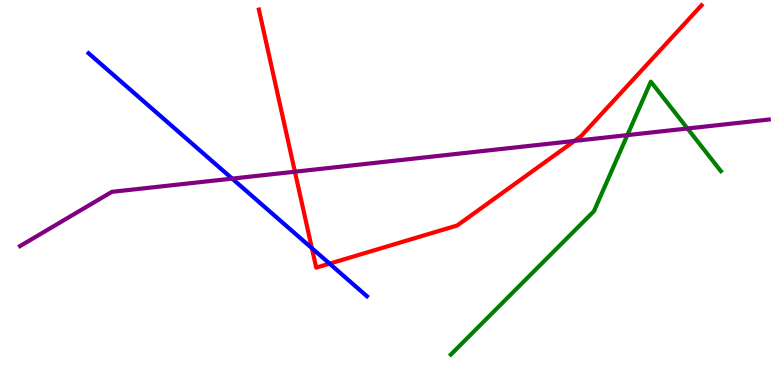[{'lines': ['blue', 'red'], 'intersections': [{'x': 4.02, 'y': 3.55}, {'x': 4.25, 'y': 3.15}]}, {'lines': ['green', 'red'], 'intersections': []}, {'lines': ['purple', 'red'], 'intersections': [{'x': 3.81, 'y': 5.54}, {'x': 7.41, 'y': 6.34}]}, {'lines': ['blue', 'green'], 'intersections': []}, {'lines': ['blue', 'purple'], 'intersections': [{'x': 3.0, 'y': 5.36}]}, {'lines': ['green', 'purple'], 'intersections': [{'x': 8.1, 'y': 6.49}, {'x': 8.87, 'y': 6.66}]}]